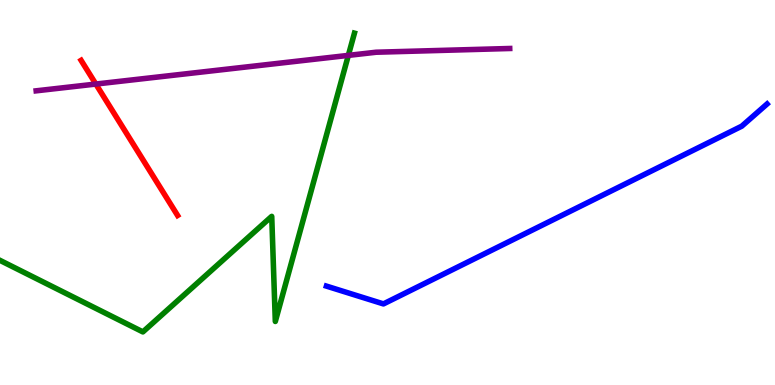[{'lines': ['blue', 'red'], 'intersections': []}, {'lines': ['green', 'red'], 'intersections': []}, {'lines': ['purple', 'red'], 'intersections': [{'x': 1.24, 'y': 7.82}]}, {'lines': ['blue', 'green'], 'intersections': []}, {'lines': ['blue', 'purple'], 'intersections': []}, {'lines': ['green', 'purple'], 'intersections': [{'x': 4.49, 'y': 8.56}]}]